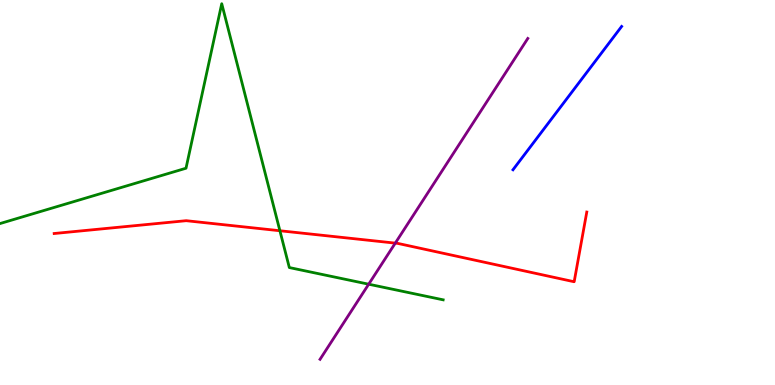[{'lines': ['blue', 'red'], 'intersections': []}, {'lines': ['green', 'red'], 'intersections': [{'x': 3.61, 'y': 4.01}]}, {'lines': ['purple', 'red'], 'intersections': [{'x': 5.1, 'y': 3.68}]}, {'lines': ['blue', 'green'], 'intersections': []}, {'lines': ['blue', 'purple'], 'intersections': []}, {'lines': ['green', 'purple'], 'intersections': [{'x': 4.76, 'y': 2.62}]}]